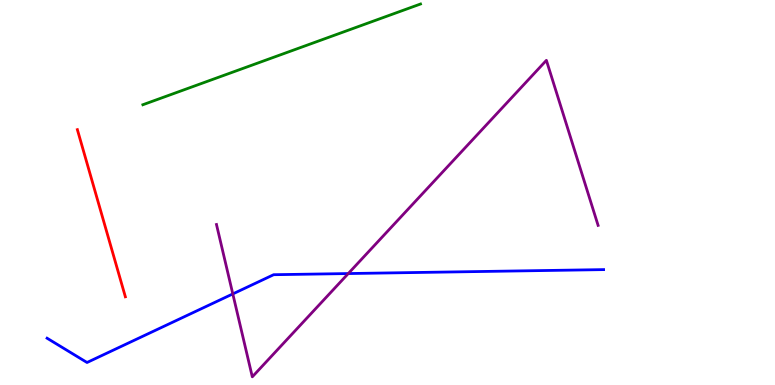[{'lines': ['blue', 'red'], 'intersections': []}, {'lines': ['green', 'red'], 'intersections': []}, {'lines': ['purple', 'red'], 'intersections': []}, {'lines': ['blue', 'green'], 'intersections': []}, {'lines': ['blue', 'purple'], 'intersections': [{'x': 3.0, 'y': 2.37}, {'x': 4.49, 'y': 2.89}]}, {'lines': ['green', 'purple'], 'intersections': []}]